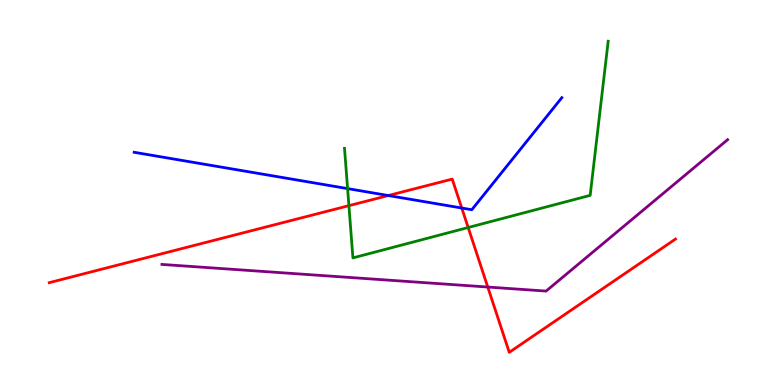[{'lines': ['blue', 'red'], 'intersections': [{'x': 5.01, 'y': 4.92}, {'x': 5.96, 'y': 4.6}]}, {'lines': ['green', 'red'], 'intersections': [{'x': 4.5, 'y': 4.66}, {'x': 6.04, 'y': 4.09}]}, {'lines': ['purple', 'red'], 'intersections': [{'x': 6.29, 'y': 2.54}]}, {'lines': ['blue', 'green'], 'intersections': [{'x': 4.49, 'y': 5.1}]}, {'lines': ['blue', 'purple'], 'intersections': []}, {'lines': ['green', 'purple'], 'intersections': []}]